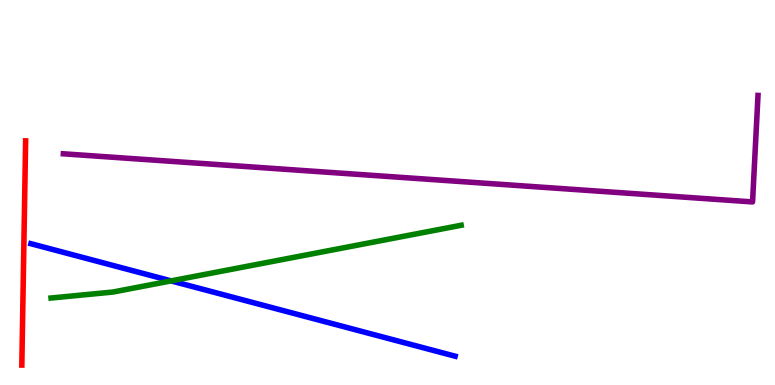[{'lines': ['blue', 'red'], 'intersections': []}, {'lines': ['green', 'red'], 'intersections': []}, {'lines': ['purple', 'red'], 'intersections': []}, {'lines': ['blue', 'green'], 'intersections': [{'x': 2.21, 'y': 2.7}]}, {'lines': ['blue', 'purple'], 'intersections': []}, {'lines': ['green', 'purple'], 'intersections': []}]